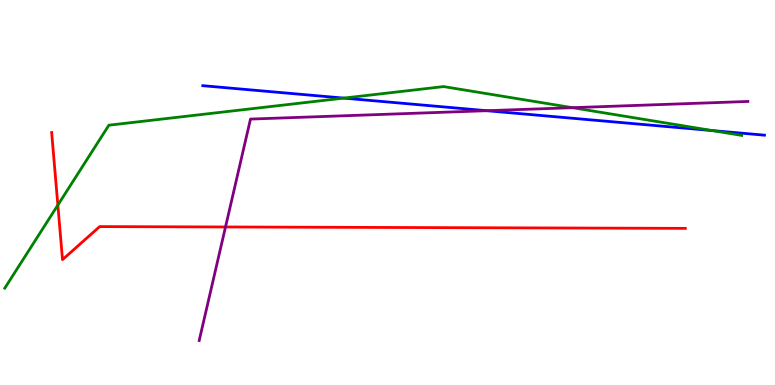[{'lines': ['blue', 'red'], 'intersections': []}, {'lines': ['green', 'red'], 'intersections': [{'x': 0.746, 'y': 4.67}]}, {'lines': ['purple', 'red'], 'intersections': [{'x': 2.91, 'y': 4.1}]}, {'lines': ['blue', 'green'], 'intersections': [{'x': 4.44, 'y': 7.45}, {'x': 9.19, 'y': 6.61}]}, {'lines': ['blue', 'purple'], 'intersections': [{'x': 6.28, 'y': 7.12}]}, {'lines': ['green', 'purple'], 'intersections': [{'x': 7.39, 'y': 7.2}]}]